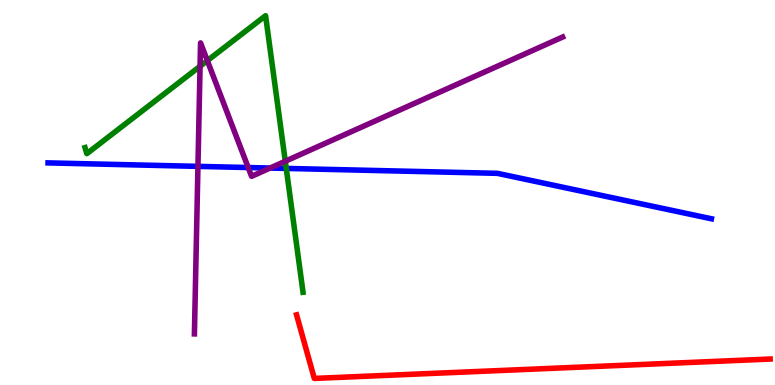[{'lines': ['blue', 'red'], 'intersections': []}, {'lines': ['green', 'red'], 'intersections': []}, {'lines': ['purple', 'red'], 'intersections': []}, {'lines': ['blue', 'green'], 'intersections': [{'x': 3.69, 'y': 5.63}]}, {'lines': ['blue', 'purple'], 'intersections': [{'x': 2.55, 'y': 5.68}, {'x': 3.2, 'y': 5.65}, {'x': 3.48, 'y': 5.64}]}, {'lines': ['green', 'purple'], 'intersections': [{'x': 2.58, 'y': 8.28}, {'x': 2.68, 'y': 8.42}, {'x': 3.68, 'y': 5.81}]}]